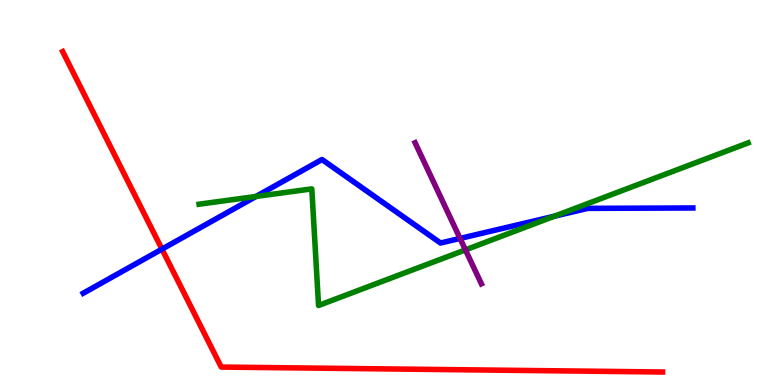[{'lines': ['blue', 'red'], 'intersections': [{'x': 2.09, 'y': 3.53}]}, {'lines': ['green', 'red'], 'intersections': []}, {'lines': ['purple', 'red'], 'intersections': []}, {'lines': ['blue', 'green'], 'intersections': [{'x': 3.3, 'y': 4.9}, {'x': 7.15, 'y': 4.38}]}, {'lines': ['blue', 'purple'], 'intersections': [{'x': 5.94, 'y': 3.81}]}, {'lines': ['green', 'purple'], 'intersections': [{'x': 6.01, 'y': 3.51}]}]